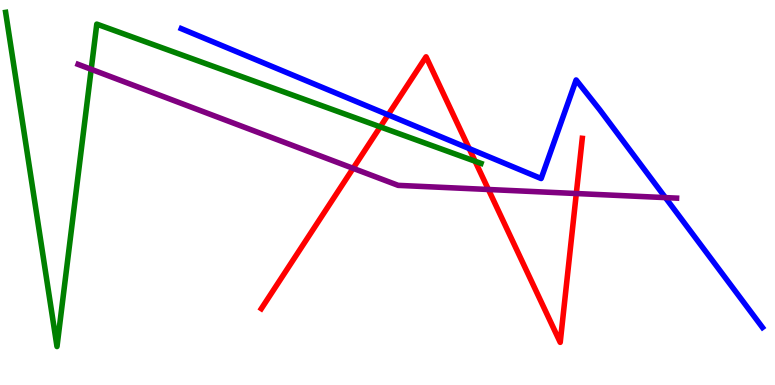[{'lines': ['blue', 'red'], 'intersections': [{'x': 5.01, 'y': 7.02}, {'x': 6.05, 'y': 6.14}]}, {'lines': ['green', 'red'], 'intersections': [{'x': 4.91, 'y': 6.71}, {'x': 6.13, 'y': 5.81}]}, {'lines': ['purple', 'red'], 'intersections': [{'x': 4.56, 'y': 5.63}, {'x': 6.3, 'y': 5.08}, {'x': 7.44, 'y': 4.97}]}, {'lines': ['blue', 'green'], 'intersections': []}, {'lines': ['blue', 'purple'], 'intersections': [{'x': 8.59, 'y': 4.87}]}, {'lines': ['green', 'purple'], 'intersections': [{'x': 1.18, 'y': 8.2}]}]